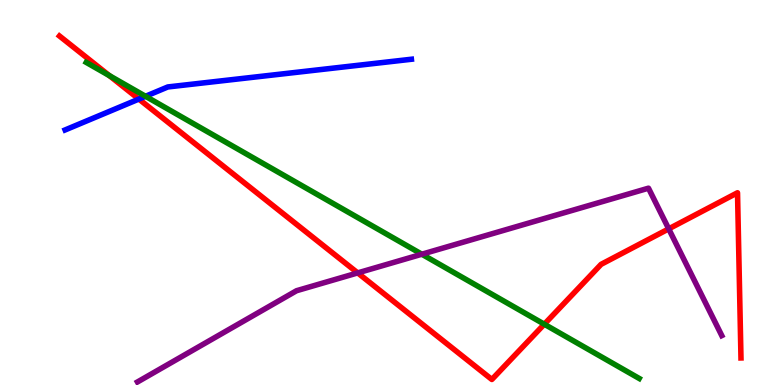[{'lines': ['blue', 'red'], 'intersections': [{'x': 1.79, 'y': 7.43}]}, {'lines': ['green', 'red'], 'intersections': [{'x': 1.41, 'y': 8.04}, {'x': 7.02, 'y': 1.58}]}, {'lines': ['purple', 'red'], 'intersections': [{'x': 4.62, 'y': 2.91}, {'x': 8.63, 'y': 4.06}]}, {'lines': ['blue', 'green'], 'intersections': [{'x': 1.88, 'y': 7.5}]}, {'lines': ['blue', 'purple'], 'intersections': []}, {'lines': ['green', 'purple'], 'intersections': [{'x': 5.44, 'y': 3.4}]}]